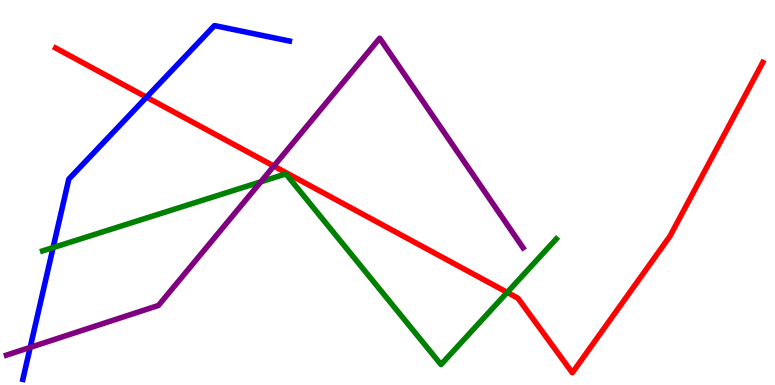[{'lines': ['blue', 'red'], 'intersections': [{'x': 1.89, 'y': 7.48}]}, {'lines': ['green', 'red'], 'intersections': [{'x': 6.54, 'y': 2.41}]}, {'lines': ['purple', 'red'], 'intersections': [{'x': 3.53, 'y': 5.69}]}, {'lines': ['blue', 'green'], 'intersections': [{'x': 0.685, 'y': 3.57}]}, {'lines': ['blue', 'purple'], 'intersections': [{'x': 0.39, 'y': 0.977}]}, {'lines': ['green', 'purple'], 'intersections': [{'x': 3.37, 'y': 5.28}]}]